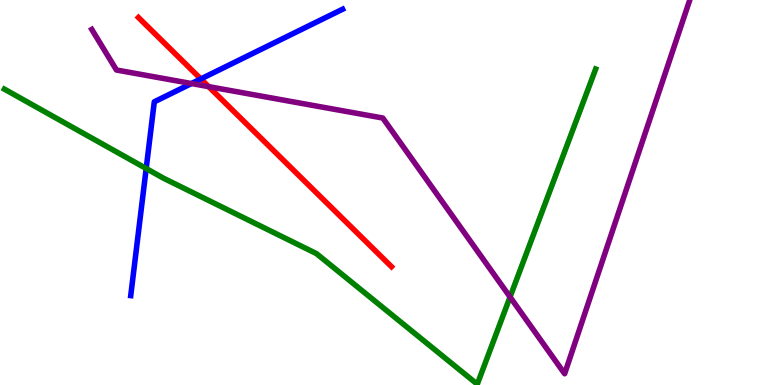[{'lines': ['blue', 'red'], 'intersections': [{'x': 2.59, 'y': 7.95}]}, {'lines': ['green', 'red'], 'intersections': []}, {'lines': ['purple', 'red'], 'intersections': [{'x': 2.69, 'y': 7.75}]}, {'lines': ['blue', 'green'], 'intersections': [{'x': 1.89, 'y': 5.62}]}, {'lines': ['blue', 'purple'], 'intersections': [{'x': 2.47, 'y': 7.83}]}, {'lines': ['green', 'purple'], 'intersections': [{'x': 6.58, 'y': 2.29}]}]